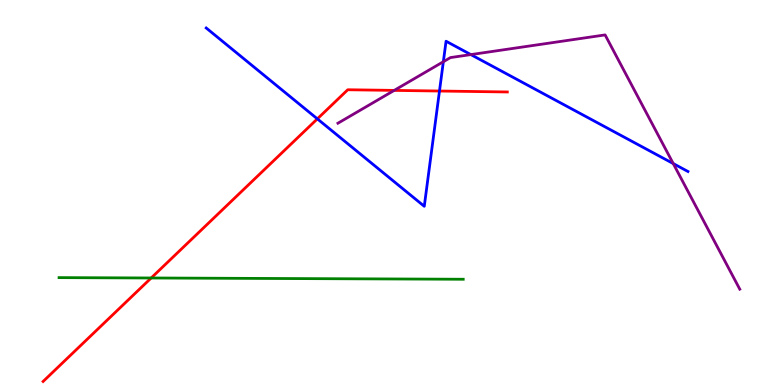[{'lines': ['blue', 'red'], 'intersections': [{'x': 4.09, 'y': 6.91}, {'x': 5.67, 'y': 7.64}]}, {'lines': ['green', 'red'], 'intersections': [{'x': 1.95, 'y': 2.78}]}, {'lines': ['purple', 'red'], 'intersections': [{'x': 5.09, 'y': 7.65}]}, {'lines': ['blue', 'green'], 'intersections': []}, {'lines': ['blue', 'purple'], 'intersections': [{'x': 5.72, 'y': 8.4}, {'x': 6.08, 'y': 8.58}, {'x': 8.69, 'y': 5.75}]}, {'lines': ['green', 'purple'], 'intersections': []}]